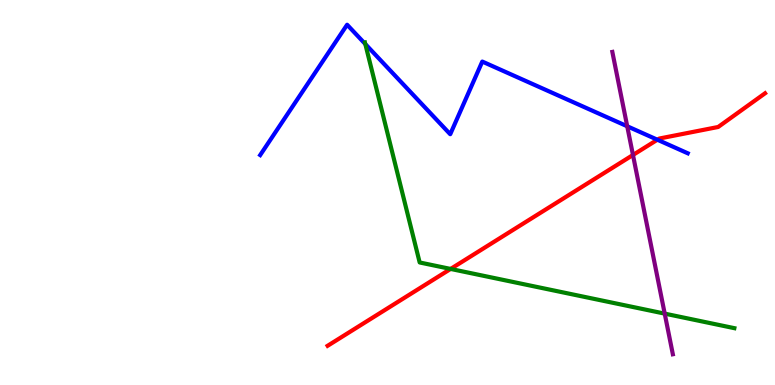[{'lines': ['blue', 'red'], 'intersections': [{'x': 8.48, 'y': 6.37}]}, {'lines': ['green', 'red'], 'intersections': [{'x': 5.81, 'y': 3.01}]}, {'lines': ['purple', 'red'], 'intersections': [{'x': 8.17, 'y': 5.97}]}, {'lines': ['blue', 'green'], 'intersections': [{'x': 4.71, 'y': 8.86}]}, {'lines': ['blue', 'purple'], 'intersections': [{'x': 8.09, 'y': 6.72}]}, {'lines': ['green', 'purple'], 'intersections': [{'x': 8.58, 'y': 1.85}]}]